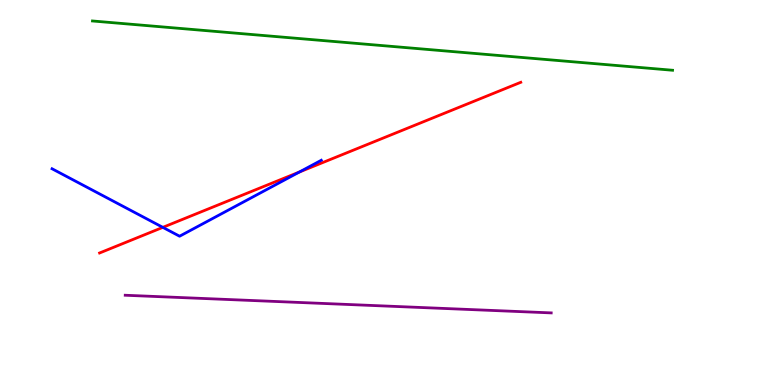[{'lines': ['blue', 'red'], 'intersections': [{'x': 2.1, 'y': 4.09}, {'x': 3.86, 'y': 5.53}]}, {'lines': ['green', 'red'], 'intersections': []}, {'lines': ['purple', 'red'], 'intersections': []}, {'lines': ['blue', 'green'], 'intersections': []}, {'lines': ['blue', 'purple'], 'intersections': []}, {'lines': ['green', 'purple'], 'intersections': []}]